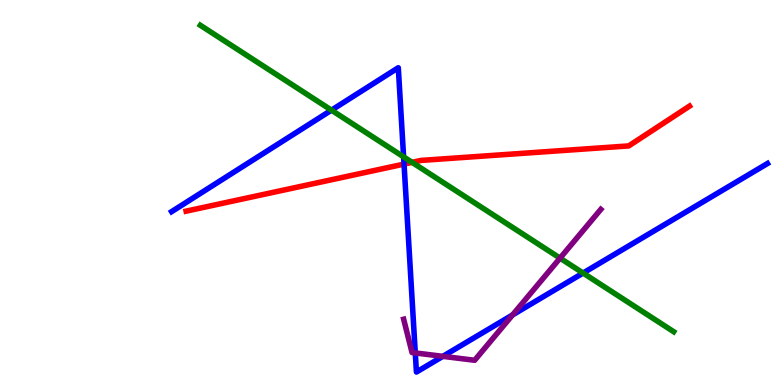[{'lines': ['blue', 'red'], 'intersections': [{'x': 5.21, 'y': 5.74}]}, {'lines': ['green', 'red'], 'intersections': [{'x': 5.32, 'y': 5.78}]}, {'lines': ['purple', 'red'], 'intersections': []}, {'lines': ['blue', 'green'], 'intersections': [{'x': 4.28, 'y': 7.14}, {'x': 5.21, 'y': 5.93}, {'x': 7.52, 'y': 2.91}]}, {'lines': ['blue', 'purple'], 'intersections': [{'x': 5.36, 'y': 0.833}, {'x': 5.71, 'y': 0.744}, {'x': 6.61, 'y': 1.82}]}, {'lines': ['green', 'purple'], 'intersections': [{'x': 7.23, 'y': 3.3}]}]